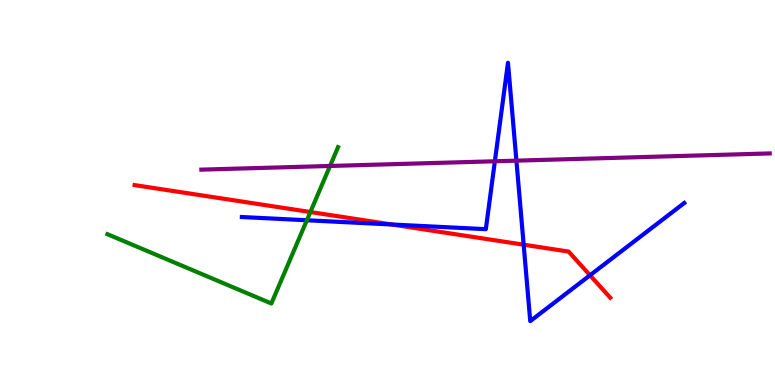[{'lines': ['blue', 'red'], 'intersections': [{'x': 5.06, 'y': 4.17}, {'x': 6.76, 'y': 3.64}, {'x': 7.61, 'y': 2.85}]}, {'lines': ['green', 'red'], 'intersections': [{'x': 4.0, 'y': 4.49}]}, {'lines': ['purple', 'red'], 'intersections': []}, {'lines': ['blue', 'green'], 'intersections': [{'x': 3.96, 'y': 4.28}]}, {'lines': ['blue', 'purple'], 'intersections': [{'x': 6.39, 'y': 5.81}, {'x': 6.66, 'y': 5.83}]}, {'lines': ['green', 'purple'], 'intersections': [{'x': 4.26, 'y': 5.69}]}]